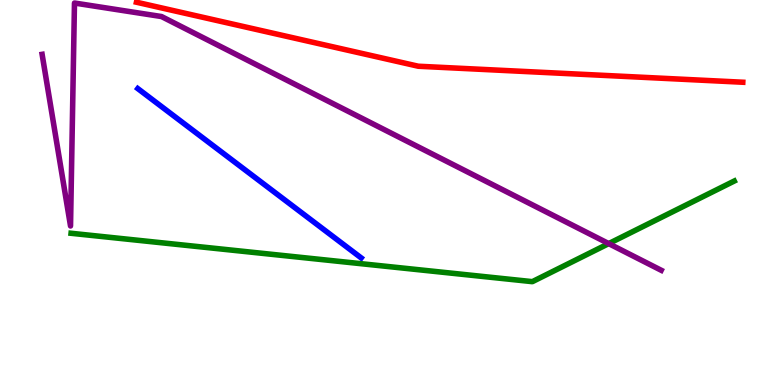[{'lines': ['blue', 'red'], 'intersections': []}, {'lines': ['green', 'red'], 'intersections': []}, {'lines': ['purple', 'red'], 'intersections': []}, {'lines': ['blue', 'green'], 'intersections': []}, {'lines': ['blue', 'purple'], 'intersections': []}, {'lines': ['green', 'purple'], 'intersections': [{'x': 7.85, 'y': 3.67}]}]